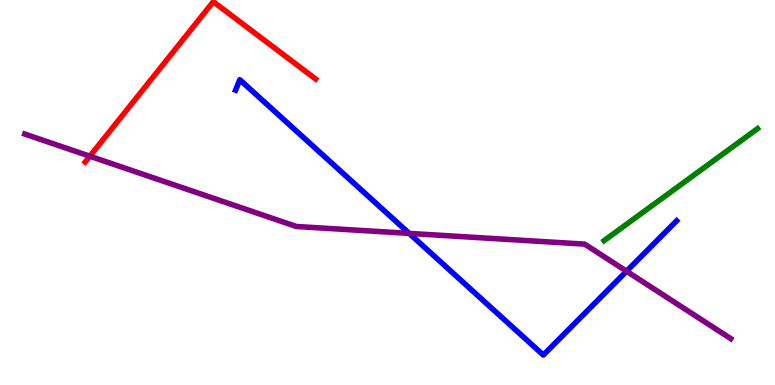[{'lines': ['blue', 'red'], 'intersections': []}, {'lines': ['green', 'red'], 'intersections': []}, {'lines': ['purple', 'red'], 'intersections': [{'x': 1.16, 'y': 5.94}]}, {'lines': ['blue', 'green'], 'intersections': []}, {'lines': ['blue', 'purple'], 'intersections': [{'x': 5.28, 'y': 3.94}, {'x': 8.08, 'y': 2.95}]}, {'lines': ['green', 'purple'], 'intersections': []}]